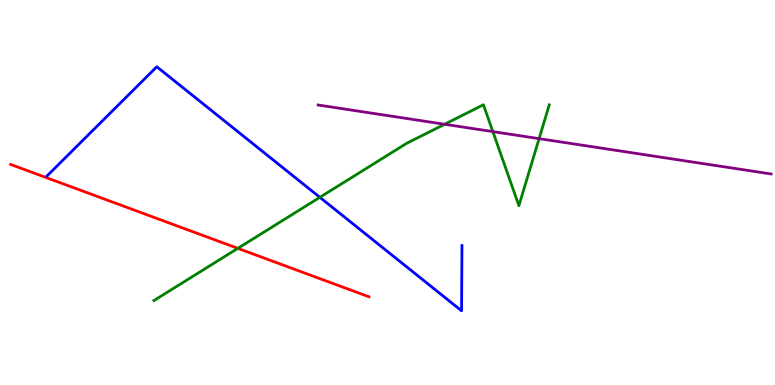[{'lines': ['blue', 'red'], 'intersections': []}, {'lines': ['green', 'red'], 'intersections': [{'x': 3.07, 'y': 3.55}]}, {'lines': ['purple', 'red'], 'intersections': []}, {'lines': ['blue', 'green'], 'intersections': [{'x': 4.13, 'y': 4.87}]}, {'lines': ['blue', 'purple'], 'intersections': []}, {'lines': ['green', 'purple'], 'intersections': [{'x': 5.74, 'y': 6.77}, {'x': 6.36, 'y': 6.58}, {'x': 6.96, 'y': 6.4}]}]